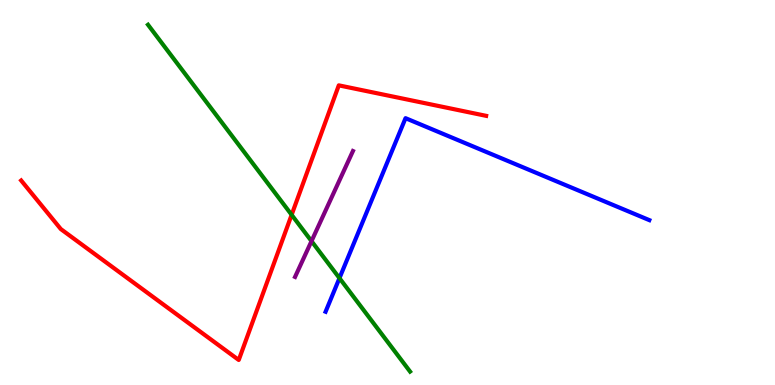[{'lines': ['blue', 'red'], 'intersections': []}, {'lines': ['green', 'red'], 'intersections': [{'x': 3.76, 'y': 4.42}]}, {'lines': ['purple', 'red'], 'intersections': []}, {'lines': ['blue', 'green'], 'intersections': [{'x': 4.38, 'y': 2.78}]}, {'lines': ['blue', 'purple'], 'intersections': []}, {'lines': ['green', 'purple'], 'intersections': [{'x': 4.02, 'y': 3.74}]}]